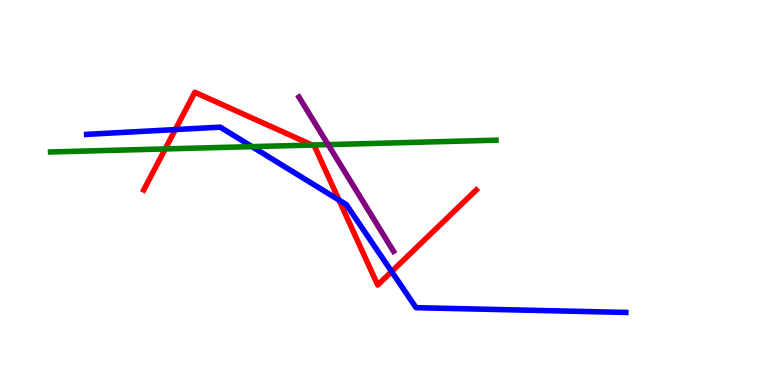[{'lines': ['blue', 'red'], 'intersections': [{'x': 2.26, 'y': 6.63}, {'x': 4.37, 'y': 4.8}, {'x': 5.05, 'y': 2.95}]}, {'lines': ['green', 'red'], 'intersections': [{'x': 2.13, 'y': 6.13}, {'x': 4.03, 'y': 6.23}]}, {'lines': ['purple', 'red'], 'intersections': []}, {'lines': ['blue', 'green'], 'intersections': [{'x': 3.25, 'y': 6.19}]}, {'lines': ['blue', 'purple'], 'intersections': []}, {'lines': ['green', 'purple'], 'intersections': [{'x': 4.23, 'y': 6.24}]}]